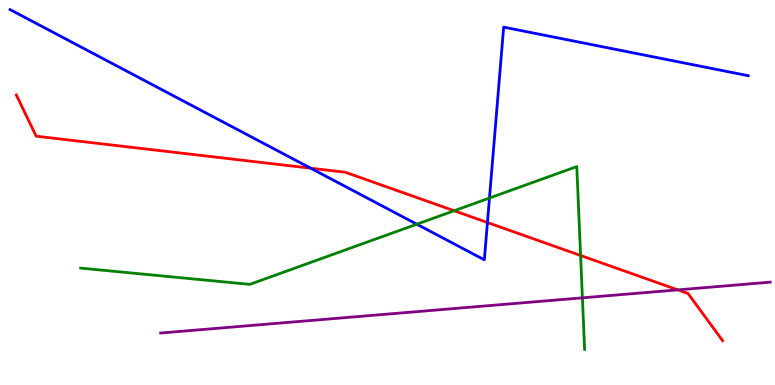[{'lines': ['blue', 'red'], 'intersections': [{'x': 4.01, 'y': 5.63}, {'x': 6.29, 'y': 4.22}]}, {'lines': ['green', 'red'], 'intersections': [{'x': 5.86, 'y': 4.53}, {'x': 7.49, 'y': 3.36}]}, {'lines': ['purple', 'red'], 'intersections': [{'x': 8.75, 'y': 2.47}]}, {'lines': ['blue', 'green'], 'intersections': [{'x': 5.38, 'y': 4.18}, {'x': 6.32, 'y': 4.86}]}, {'lines': ['blue', 'purple'], 'intersections': []}, {'lines': ['green', 'purple'], 'intersections': [{'x': 7.51, 'y': 2.26}]}]